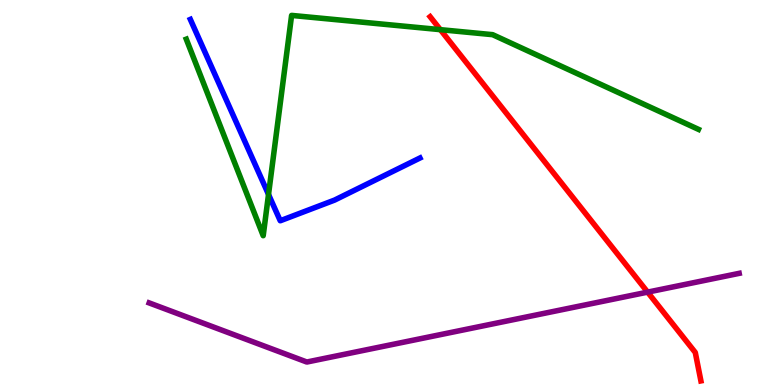[{'lines': ['blue', 'red'], 'intersections': []}, {'lines': ['green', 'red'], 'intersections': [{'x': 5.68, 'y': 9.23}]}, {'lines': ['purple', 'red'], 'intersections': [{'x': 8.36, 'y': 2.41}]}, {'lines': ['blue', 'green'], 'intersections': [{'x': 3.46, 'y': 4.95}]}, {'lines': ['blue', 'purple'], 'intersections': []}, {'lines': ['green', 'purple'], 'intersections': []}]